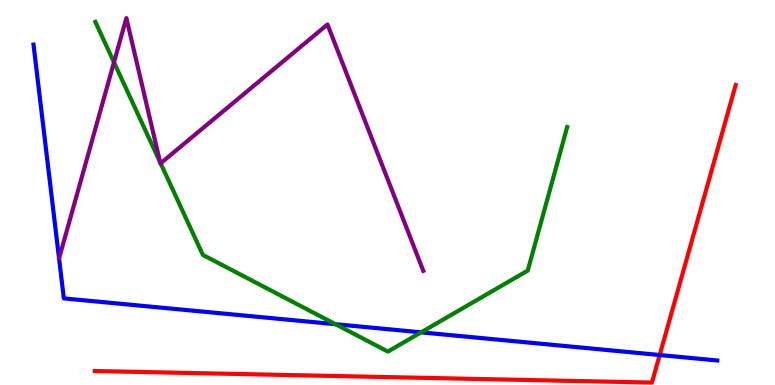[{'lines': ['blue', 'red'], 'intersections': [{'x': 8.51, 'y': 0.779}]}, {'lines': ['green', 'red'], 'intersections': []}, {'lines': ['purple', 'red'], 'intersections': []}, {'lines': ['blue', 'green'], 'intersections': [{'x': 4.33, 'y': 1.58}, {'x': 5.43, 'y': 1.37}]}, {'lines': ['blue', 'purple'], 'intersections': []}, {'lines': ['green', 'purple'], 'intersections': [{'x': 1.47, 'y': 8.38}, {'x': 2.07, 'y': 5.79}, {'x': 2.07, 'y': 5.76}]}]